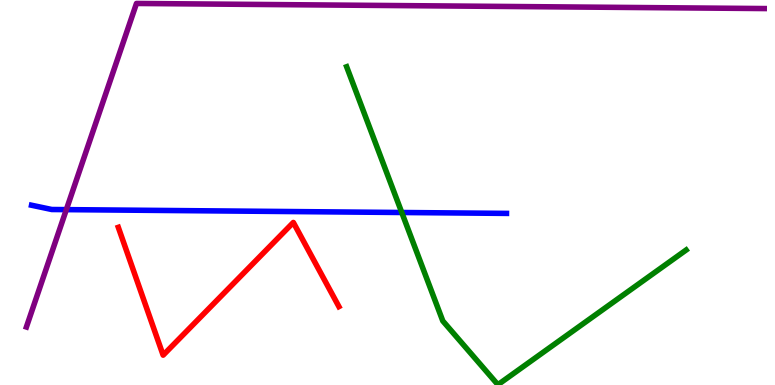[{'lines': ['blue', 'red'], 'intersections': []}, {'lines': ['green', 'red'], 'intersections': []}, {'lines': ['purple', 'red'], 'intersections': []}, {'lines': ['blue', 'green'], 'intersections': [{'x': 5.18, 'y': 4.48}]}, {'lines': ['blue', 'purple'], 'intersections': [{'x': 0.856, 'y': 4.56}]}, {'lines': ['green', 'purple'], 'intersections': []}]